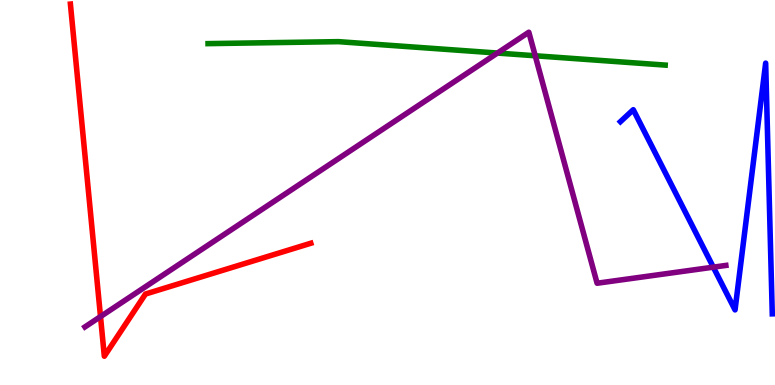[{'lines': ['blue', 'red'], 'intersections': []}, {'lines': ['green', 'red'], 'intersections': []}, {'lines': ['purple', 'red'], 'intersections': [{'x': 1.3, 'y': 1.78}]}, {'lines': ['blue', 'green'], 'intersections': []}, {'lines': ['blue', 'purple'], 'intersections': [{'x': 9.2, 'y': 3.06}]}, {'lines': ['green', 'purple'], 'intersections': [{'x': 6.42, 'y': 8.62}, {'x': 6.91, 'y': 8.55}]}]